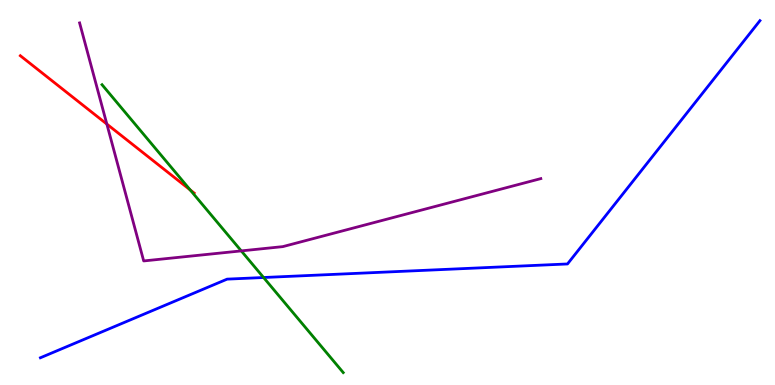[{'lines': ['blue', 'red'], 'intersections': []}, {'lines': ['green', 'red'], 'intersections': [{'x': 2.45, 'y': 5.07}]}, {'lines': ['purple', 'red'], 'intersections': [{'x': 1.38, 'y': 6.78}]}, {'lines': ['blue', 'green'], 'intersections': [{'x': 3.4, 'y': 2.79}]}, {'lines': ['blue', 'purple'], 'intersections': []}, {'lines': ['green', 'purple'], 'intersections': [{'x': 3.11, 'y': 3.48}]}]